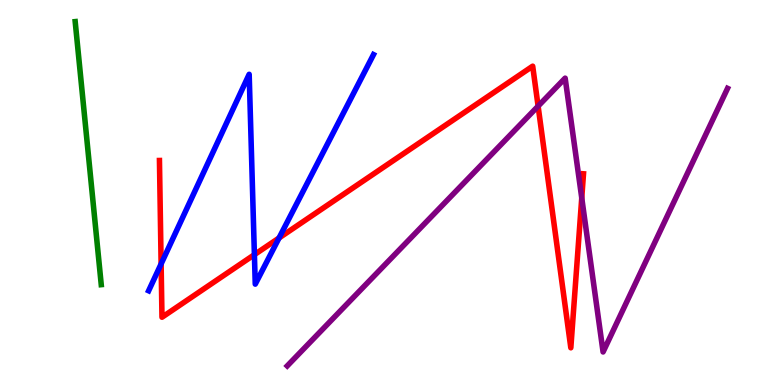[{'lines': ['blue', 'red'], 'intersections': [{'x': 2.08, 'y': 3.15}, {'x': 3.28, 'y': 3.39}, {'x': 3.6, 'y': 3.82}]}, {'lines': ['green', 'red'], 'intersections': []}, {'lines': ['purple', 'red'], 'intersections': [{'x': 6.94, 'y': 7.24}, {'x': 7.51, 'y': 4.86}]}, {'lines': ['blue', 'green'], 'intersections': []}, {'lines': ['blue', 'purple'], 'intersections': []}, {'lines': ['green', 'purple'], 'intersections': []}]